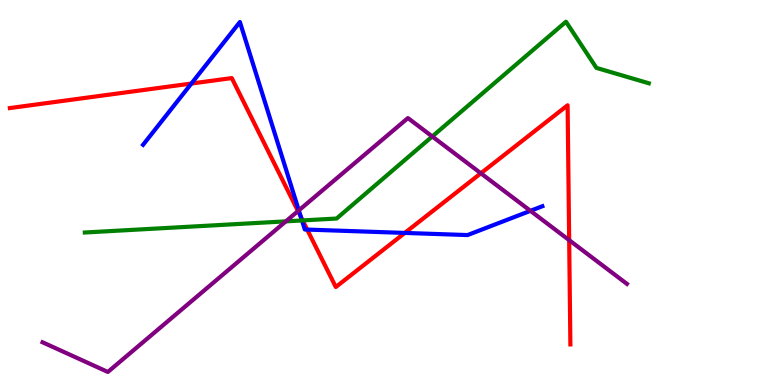[{'lines': ['blue', 'red'], 'intersections': [{'x': 2.47, 'y': 7.83}, {'x': 3.88, 'y': 4.37}, {'x': 3.96, 'y': 4.04}, {'x': 5.22, 'y': 3.95}]}, {'lines': ['green', 'red'], 'intersections': [{'x': 3.91, 'y': 4.27}]}, {'lines': ['purple', 'red'], 'intersections': [{'x': 3.85, 'y': 4.52}, {'x': 6.2, 'y': 5.5}, {'x': 7.34, 'y': 3.76}]}, {'lines': ['blue', 'green'], 'intersections': [{'x': 3.9, 'y': 4.27}]}, {'lines': ['blue', 'purple'], 'intersections': [{'x': 3.86, 'y': 4.54}, {'x': 6.84, 'y': 4.52}]}, {'lines': ['green', 'purple'], 'intersections': [{'x': 3.69, 'y': 4.25}, {'x': 5.58, 'y': 6.46}]}]